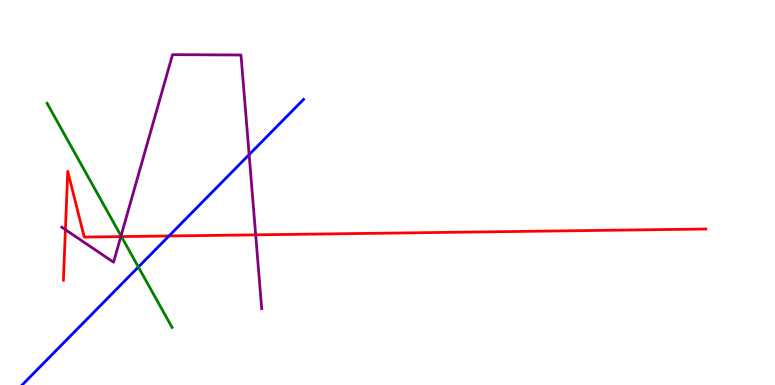[{'lines': ['blue', 'red'], 'intersections': [{'x': 2.18, 'y': 3.87}]}, {'lines': ['green', 'red'], 'intersections': [{'x': 1.57, 'y': 3.85}]}, {'lines': ['purple', 'red'], 'intersections': [{'x': 0.844, 'y': 4.03}, {'x': 1.56, 'y': 3.85}, {'x': 3.3, 'y': 3.9}]}, {'lines': ['blue', 'green'], 'intersections': [{'x': 1.79, 'y': 3.06}]}, {'lines': ['blue', 'purple'], 'intersections': [{'x': 3.21, 'y': 5.98}]}, {'lines': ['green', 'purple'], 'intersections': [{'x': 1.56, 'y': 3.87}]}]